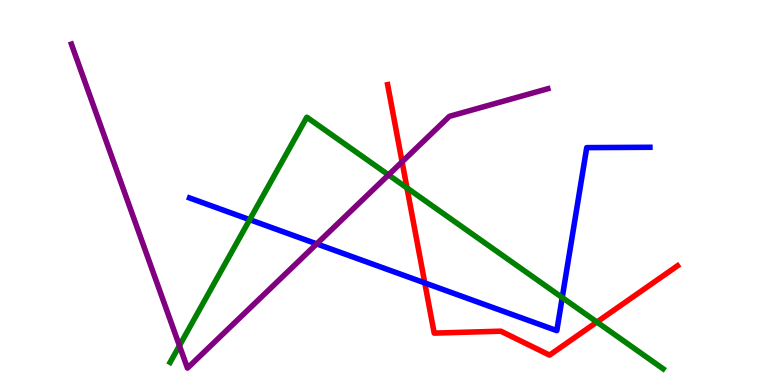[{'lines': ['blue', 'red'], 'intersections': [{'x': 5.48, 'y': 2.65}]}, {'lines': ['green', 'red'], 'intersections': [{'x': 5.25, 'y': 5.12}, {'x': 7.7, 'y': 1.64}]}, {'lines': ['purple', 'red'], 'intersections': [{'x': 5.19, 'y': 5.8}]}, {'lines': ['blue', 'green'], 'intersections': [{'x': 3.22, 'y': 4.29}, {'x': 7.25, 'y': 2.27}]}, {'lines': ['blue', 'purple'], 'intersections': [{'x': 4.09, 'y': 3.67}]}, {'lines': ['green', 'purple'], 'intersections': [{'x': 2.32, 'y': 1.02}, {'x': 5.01, 'y': 5.46}]}]